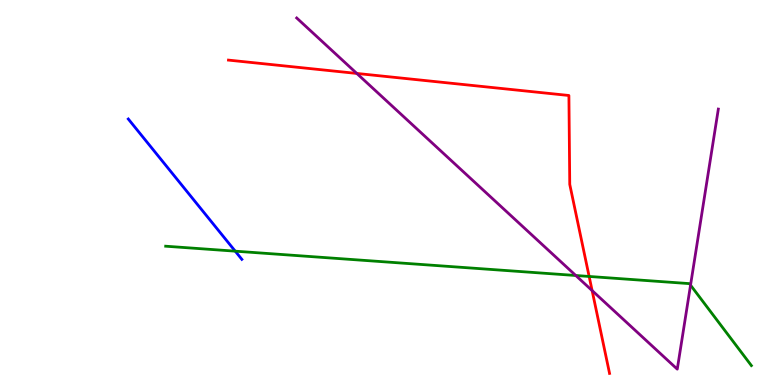[{'lines': ['blue', 'red'], 'intersections': []}, {'lines': ['green', 'red'], 'intersections': [{'x': 7.6, 'y': 2.82}]}, {'lines': ['purple', 'red'], 'intersections': [{'x': 4.6, 'y': 8.09}, {'x': 7.64, 'y': 2.45}]}, {'lines': ['blue', 'green'], 'intersections': [{'x': 3.04, 'y': 3.48}]}, {'lines': ['blue', 'purple'], 'intersections': []}, {'lines': ['green', 'purple'], 'intersections': [{'x': 7.43, 'y': 2.84}, {'x': 8.91, 'y': 2.59}]}]